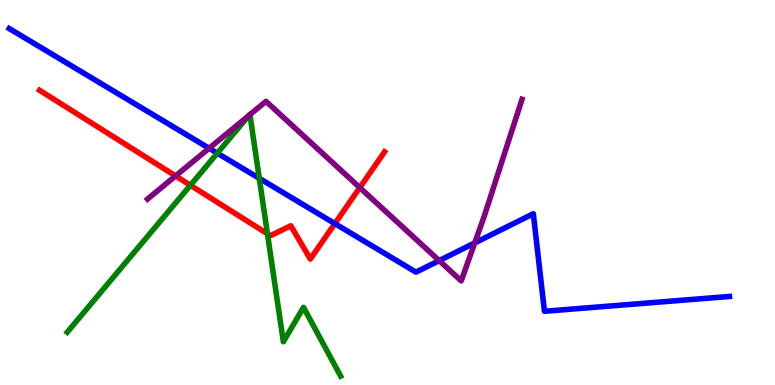[{'lines': ['blue', 'red'], 'intersections': [{'x': 4.32, 'y': 4.19}]}, {'lines': ['green', 'red'], 'intersections': [{'x': 2.46, 'y': 5.19}, {'x': 3.45, 'y': 3.93}]}, {'lines': ['purple', 'red'], 'intersections': [{'x': 2.27, 'y': 5.43}, {'x': 4.64, 'y': 5.13}]}, {'lines': ['blue', 'green'], 'intersections': [{'x': 2.8, 'y': 6.02}, {'x': 3.35, 'y': 5.37}]}, {'lines': ['blue', 'purple'], 'intersections': [{'x': 2.7, 'y': 6.15}, {'x': 5.67, 'y': 3.23}, {'x': 6.13, 'y': 3.69}]}, {'lines': ['green', 'purple'], 'intersections': [{'x': 3.21, 'y': 7.0}, {'x': 3.22, 'y': 7.02}]}]